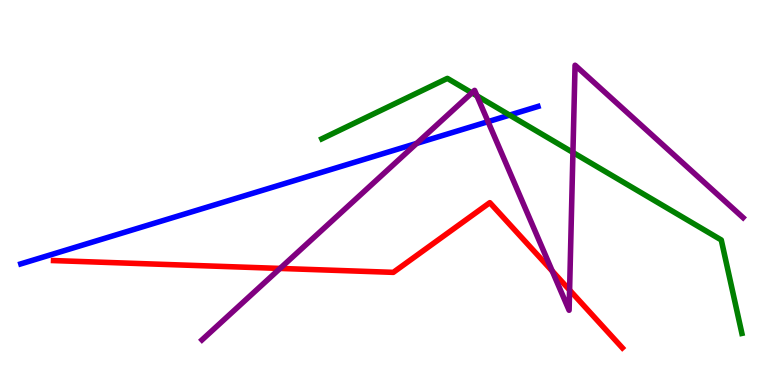[{'lines': ['blue', 'red'], 'intersections': []}, {'lines': ['green', 'red'], 'intersections': []}, {'lines': ['purple', 'red'], 'intersections': [{'x': 3.61, 'y': 3.03}, {'x': 7.13, 'y': 2.96}, {'x': 7.35, 'y': 2.47}]}, {'lines': ['blue', 'green'], 'intersections': [{'x': 6.58, 'y': 7.01}]}, {'lines': ['blue', 'purple'], 'intersections': [{'x': 5.38, 'y': 6.28}, {'x': 6.3, 'y': 6.84}]}, {'lines': ['green', 'purple'], 'intersections': [{'x': 6.09, 'y': 7.59}, {'x': 6.15, 'y': 7.51}, {'x': 7.39, 'y': 6.04}]}]